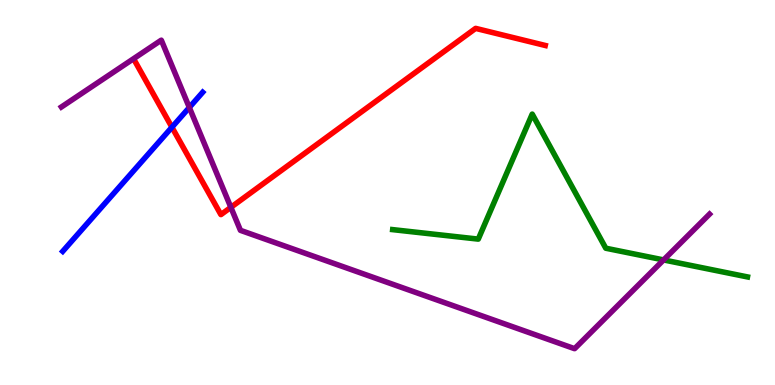[{'lines': ['blue', 'red'], 'intersections': [{'x': 2.22, 'y': 6.7}]}, {'lines': ['green', 'red'], 'intersections': []}, {'lines': ['purple', 'red'], 'intersections': [{'x': 2.98, 'y': 4.61}]}, {'lines': ['blue', 'green'], 'intersections': []}, {'lines': ['blue', 'purple'], 'intersections': [{'x': 2.44, 'y': 7.21}]}, {'lines': ['green', 'purple'], 'intersections': [{'x': 8.56, 'y': 3.25}]}]